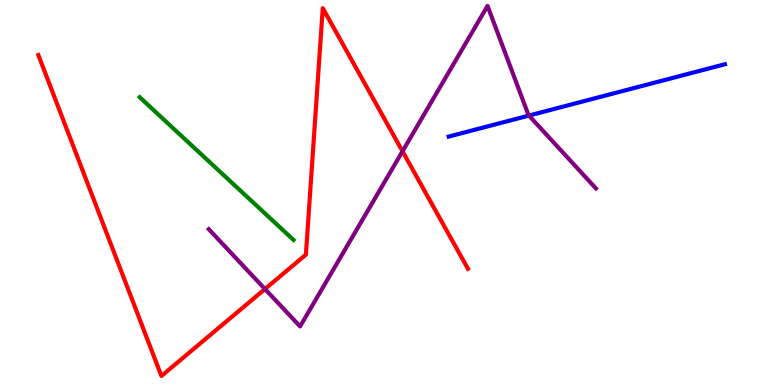[{'lines': ['blue', 'red'], 'intersections': []}, {'lines': ['green', 'red'], 'intersections': []}, {'lines': ['purple', 'red'], 'intersections': [{'x': 3.42, 'y': 2.49}, {'x': 5.19, 'y': 6.07}]}, {'lines': ['blue', 'green'], 'intersections': []}, {'lines': ['blue', 'purple'], 'intersections': [{'x': 6.83, 'y': 7.0}]}, {'lines': ['green', 'purple'], 'intersections': []}]